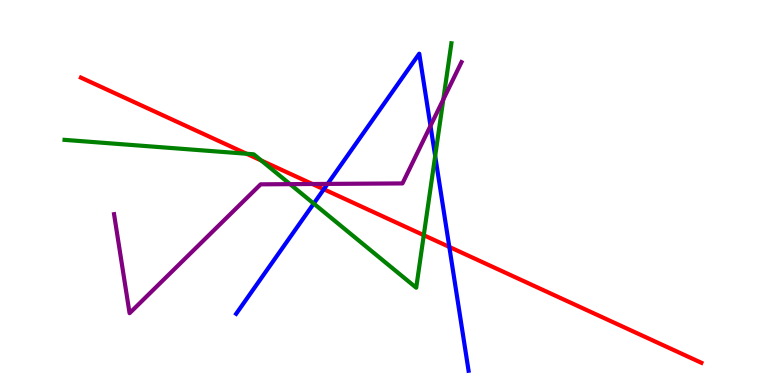[{'lines': ['blue', 'red'], 'intersections': [{'x': 4.18, 'y': 5.08}, {'x': 5.8, 'y': 3.59}]}, {'lines': ['green', 'red'], 'intersections': [{'x': 3.18, 'y': 6.01}, {'x': 3.37, 'y': 5.83}, {'x': 5.47, 'y': 3.89}]}, {'lines': ['purple', 'red'], 'intersections': [{'x': 4.03, 'y': 5.22}]}, {'lines': ['blue', 'green'], 'intersections': [{'x': 4.05, 'y': 4.71}, {'x': 5.62, 'y': 5.95}]}, {'lines': ['blue', 'purple'], 'intersections': [{'x': 4.23, 'y': 5.22}, {'x': 5.55, 'y': 6.73}]}, {'lines': ['green', 'purple'], 'intersections': [{'x': 3.74, 'y': 5.22}, {'x': 5.72, 'y': 7.42}]}]